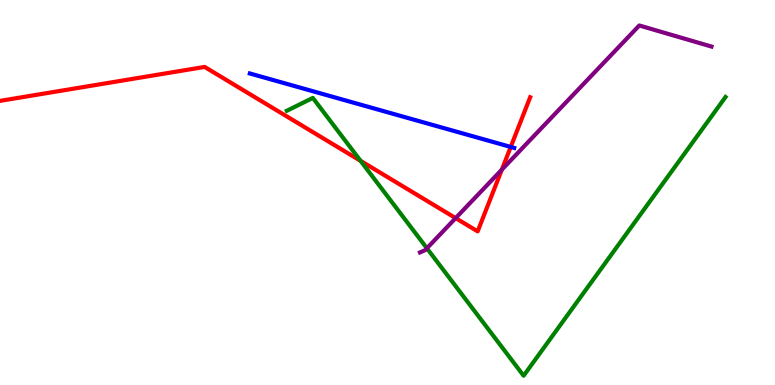[{'lines': ['blue', 'red'], 'intersections': [{'x': 6.59, 'y': 6.18}]}, {'lines': ['green', 'red'], 'intersections': [{'x': 4.65, 'y': 5.82}]}, {'lines': ['purple', 'red'], 'intersections': [{'x': 5.88, 'y': 4.33}, {'x': 6.48, 'y': 5.59}]}, {'lines': ['blue', 'green'], 'intersections': []}, {'lines': ['blue', 'purple'], 'intersections': []}, {'lines': ['green', 'purple'], 'intersections': [{'x': 5.51, 'y': 3.55}]}]